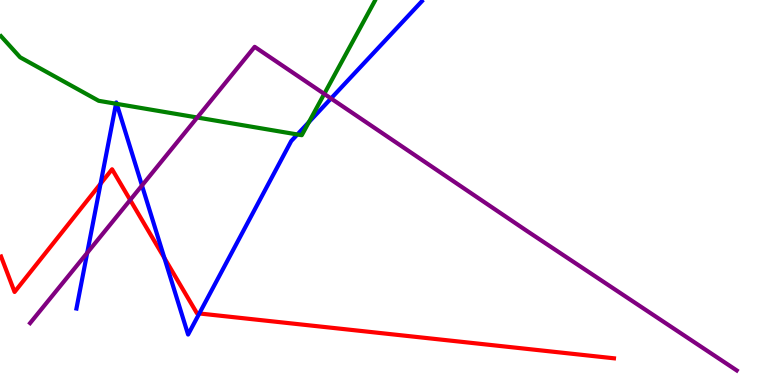[{'lines': ['blue', 'red'], 'intersections': [{'x': 1.3, 'y': 5.23}, {'x': 2.12, 'y': 3.3}, {'x': 2.57, 'y': 1.86}]}, {'lines': ['green', 'red'], 'intersections': []}, {'lines': ['purple', 'red'], 'intersections': [{'x': 1.68, 'y': 4.81}]}, {'lines': ['blue', 'green'], 'intersections': [{'x': 1.5, 'y': 7.31}, {'x': 1.51, 'y': 7.3}, {'x': 3.84, 'y': 6.51}, {'x': 3.99, 'y': 6.83}]}, {'lines': ['blue', 'purple'], 'intersections': [{'x': 1.13, 'y': 3.43}, {'x': 1.83, 'y': 5.18}, {'x': 4.27, 'y': 7.44}]}, {'lines': ['green', 'purple'], 'intersections': [{'x': 2.55, 'y': 6.95}, {'x': 4.18, 'y': 7.56}]}]